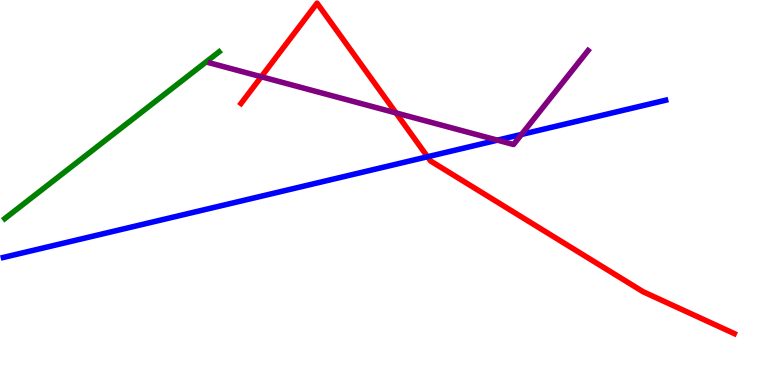[{'lines': ['blue', 'red'], 'intersections': [{'x': 5.52, 'y': 5.93}]}, {'lines': ['green', 'red'], 'intersections': []}, {'lines': ['purple', 'red'], 'intersections': [{'x': 3.37, 'y': 8.01}, {'x': 5.11, 'y': 7.07}]}, {'lines': ['blue', 'green'], 'intersections': []}, {'lines': ['blue', 'purple'], 'intersections': [{'x': 6.42, 'y': 6.36}, {'x': 6.73, 'y': 6.51}]}, {'lines': ['green', 'purple'], 'intersections': []}]